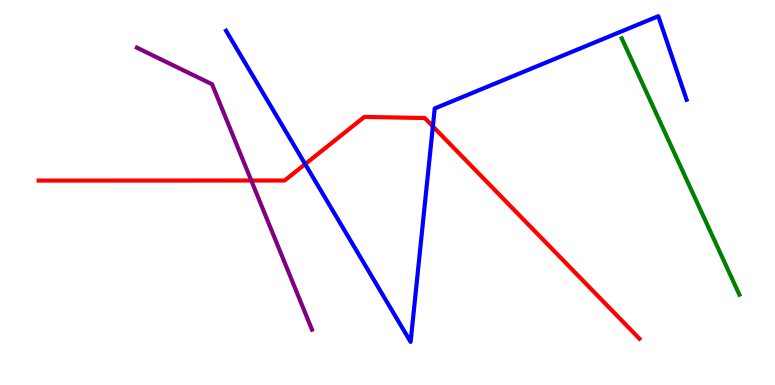[{'lines': ['blue', 'red'], 'intersections': [{'x': 3.94, 'y': 5.74}, {'x': 5.59, 'y': 6.72}]}, {'lines': ['green', 'red'], 'intersections': []}, {'lines': ['purple', 'red'], 'intersections': [{'x': 3.24, 'y': 5.31}]}, {'lines': ['blue', 'green'], 'intersections': []}, {'lines': ['blue', 'purple'], 'intersections': []}, {'lines': ['green', 'purple'], 'intersections': []}]